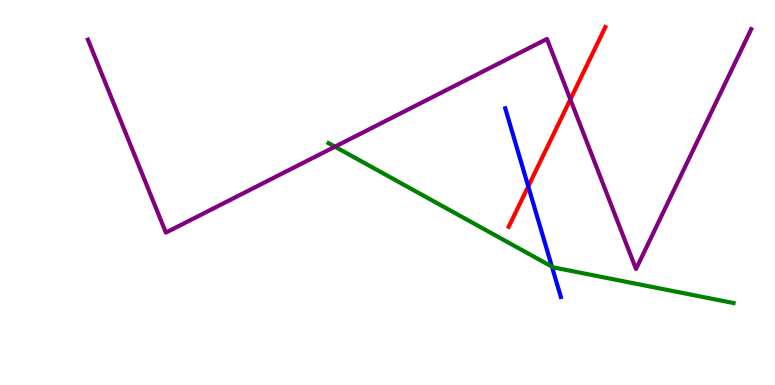[{'lines': ['blue', 'red'], 'intersections': [{'x': 6.82, 'y': 5.16}]}, {'lines': ['green', 'red'], 'intersections': []}, {'lines': ['purple', 'red'], 'intersections': [{'x': 7.36, 'y': 7.42}]}, {'lines': ['blue', 'green'], 'intersections': [{'x': 7.12, 'y': 3.07}]}, {'lines': ['blue', 'purple'], 'intersections': []}, {'lines': ['green', 'purple'], 'intersections': [{'x': 4.32, 'y': 6.19}]}]